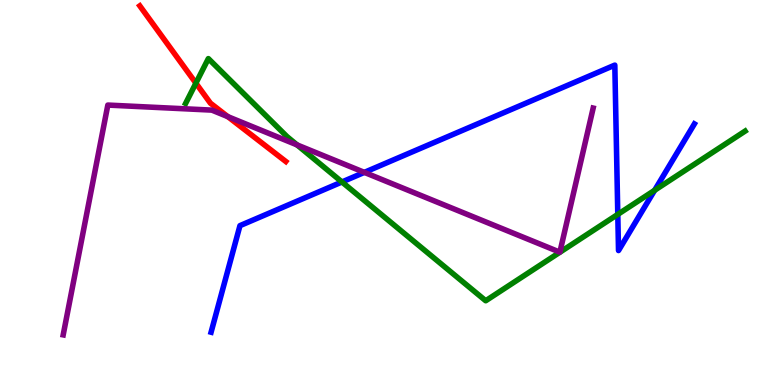[{'lines': ['blue', 'red'], 'intersections': []}, {'lines': ['green', 'red'], 'intersections': [{'x': 2.53, 'y': 7.84}]}, {'lines': ['purple', 'red'], 'intersections': [{'x': 2.94, 'y': 6.97}]}, {'lines': ['blue', 'green'], 'intersections': [{'x': 4.41, 'y': 5.27}, {'x': 7.97, 'y': 4.43}, {'x': 8.45, 'y': 5.06}]}, {'lines': ['blue', 'purple'], 'intersections': [{'x': 4.7, 'y': 5.52}]}, {'lines': ['green', 'purple'], 'intersections': [{'x': 3.83, 'y': 6.24}]}]